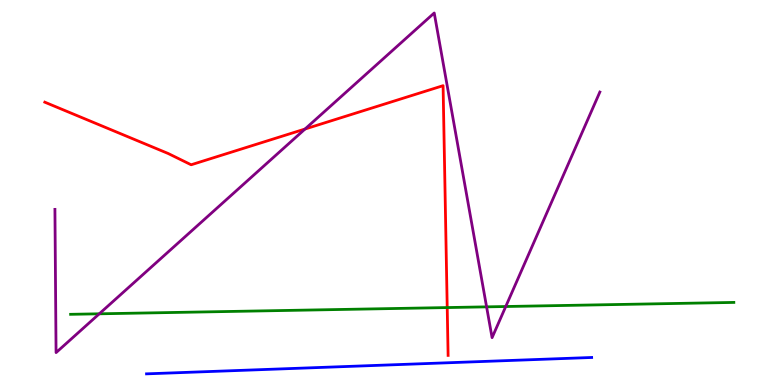[{'lines': ['blue', 'red'], 'intersections': []}, {'lines': ['green', 'red'], 'intersections': [{'x': 5.77, 'y': 2.01}]}, {'lines': ['purple', 'red'], 'intersections': [{'x': 3.94, 'y': 6.65}]}, {'lines': ['blue', 'green'], 'intersections': []}, {'lines': ['blue', 'purple'], 'intersections': []}, {'lines': ['green', 'purple'], 'intersections': [{'x': 1.28, 'y': 1.85}, {'x': 6.28, 'y': 2.03}, {'x': 6.53, 'y': 2.04}]}]